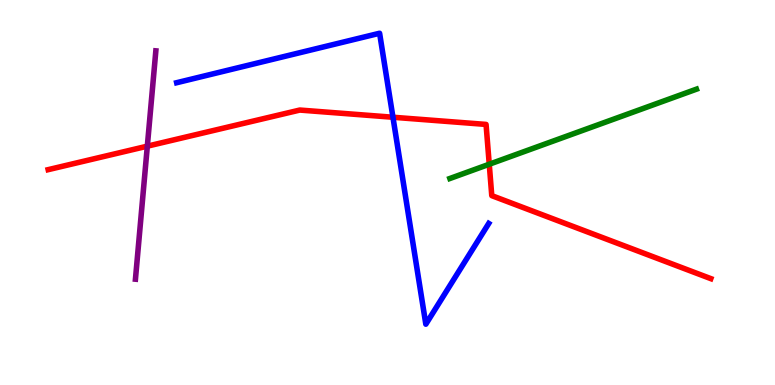[{'lines': ['blue', 'red'], 'intersections': [{'x': 5.07, 'y': 6.95}]}, {'lines': ['green', 'red'], 'intersections': [{'x': 6.31, 'y': 5.73}]}, {'lines': ['purple', 'red'], 'intersections': [{'x': 1.9, 'y': 6.2}]}, {'lines': ['blue', 'green'], 'intersections': []}, {'lines': ['blue', 'purple'], 'intersections': []}, {'lines': ['green', 'purple'], 'intersections': []}]